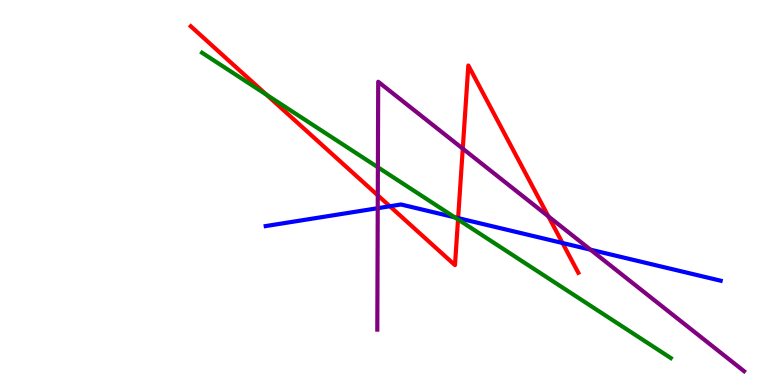[{'lines': ['blue', 'red'], 'intersections': [{'x': 5.03, 'y': 4.64}, {'x': 5.91, 'y': 4.33}, {'x': 7.26, 'y': 3.69}]}, {'lines': ['green', 'red'], 'intersections': [{'x': 3.44, 'y': 7.54}, {'x': 5.91, 'y': 4.3}]}, {'lines': ['purple', 'red'], 'intersections': [{'x': 4.87, 'y': 4.93}, {'x': 5.97, 'y': 6.14}, {'x': 7.08, 'y': 4.38}]}, {'lines': ['blue', 'green'], 'intersections': [{'x': 5.87, 'y': 4.36}]}, {'lines': ['blue', 'purple'], 'intersections': [{'x': 4.87, 'y': 4.59}, {'x': 7.62, 'y': 3.52}]}, {'lines': ['green', 'purple'], 'intersections': [{'x': 4.88, 'y': 5.66}]}]